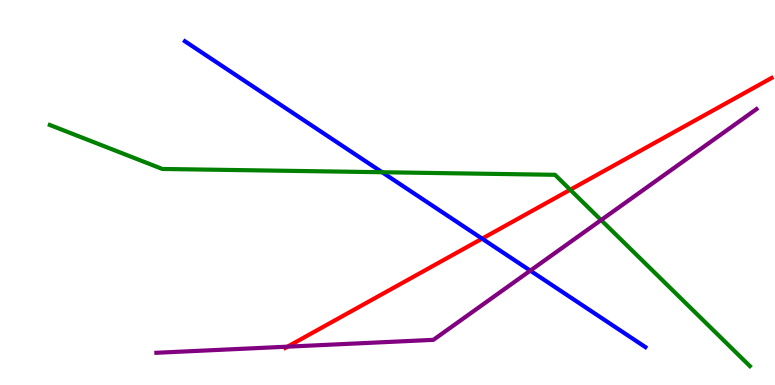[{'lines': ['blue', 'red'], 'intersections': [{'x': 6.22, 'y': 3.8}]}, {'lines': ['green', 'red'], 'intersections': [{'x': 7.36, 'y': 5.07}]}, {'lines': ['purple', 'red'], 'intersections': [{'x': 3.71, 'y': 0.996}]}, {'lines': ['blue', 'green'], 'intersections': [{'x': 4.93, 'y': 5.53}]}, {'lines': ['blue', 'purple'], 'intersections': [{'x': 6.84, 'y': 2.97}]}, {'lines': ['green', 'purple'], 'intersections': [{'x': 7.76, 'y': 4.28}]}]